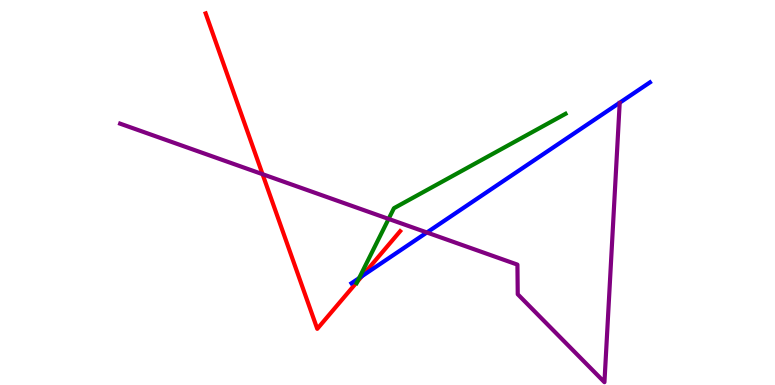[{'lines': ['blue', 'red'], 'intersections': [{'x': 4.67, 'y': 2.83}]}, {'lines': ['green', 'red'], 'intersections': [{'x': 4.61, 'y': 2.69}]}, {'lines': ['purple', 'red'], 'intersections': [{'x': 3.39, 'y': 5.48}]}, {'lines': ['blue', 'green'], 'intersections': [{'x': 4.63, 'y': 2.78}]}, {'lines': ['blue', 'purple'], 'intersections': [{'x': 5.51, 'y': 3.96}]}, {'lines': ['green', 'purple'], 'intersections': [{'x': 5.01, 'y': 4.31}]}]